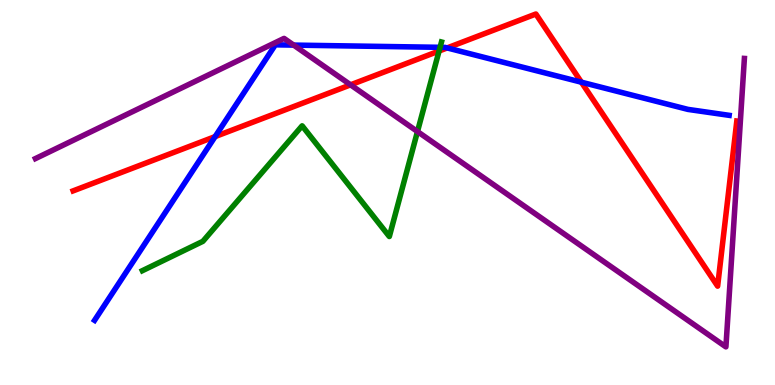[{'lines': ['blue', 'red'], 'intersections': [{'x': 2.78, 'y': 6.45}, {'x': 5.77, 'y': 8.76}, {'x': 7.5, 'y': 7.87}]}, {'lines': ['green', 'red'], 'intersections': [{'x': 5.67, 'y': 8.68}]}, {'lines': ['purple', 'red'], 'intersections': [{'x': 4.52, 'y': 7.8}]}, {'lines': ['blue', 'green'], 'intersections': [{'x': 5.68, 'y': 8.77}]}, {'lines': ['blue', 'purple'], 'intersections': [{'x': 3.79, 'y': 8.83}]}, {'lines': ['green', 'purple'], 'intersections': [{'x': 5.39, 'y': 6.58}]}]